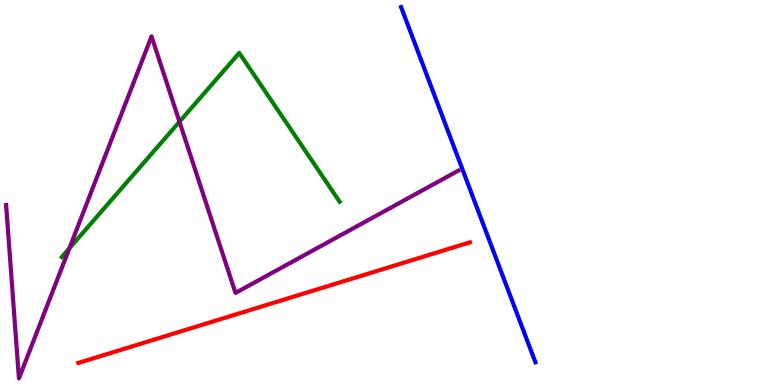[{'lines': ['blue', 'red'], 'intersections': []}, {'lines': ['green', 'red'], 'intersections': []}, {'lines': ['purple', 'red'], 'intersections': []}, {'lines': ['blue', 'green'], 'intersections': []}, {'lines': ['blue', 'purple'], 'intersections': []}, {'lines': ['green', 'purple'], 'intersections': [{'x': 0.895, 'y': 3.55}, {'x': 2.32, 'y': 6.84}]}]